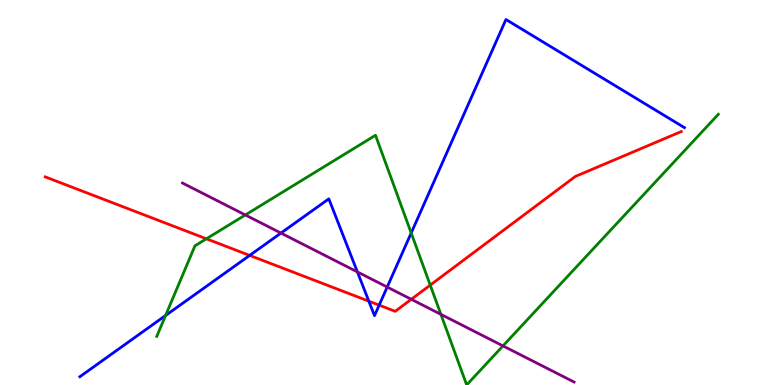[{'lines': ['blue', 'red'], 'intersections': [{'x': 3.22, 'y': 3.37}, {'x': 4.76, 'y': 2.18}, {'x': 4.89, 'y': 2.07}]}, {'lines': ['green', 'red'], 'intersections': [{'x': 2.66, 'y': 3.8}, {'x': 5.55, 'y': 2.59}]}, {'lines': ['purple', 'red'], 'intersections': [{'x': 5.31, 'y': 2.23}]}, {'lines': ['blue', 'green'], 'intersections': [{'x': 2.14, 'y': 1.81}, {'x': 5.31, 'y': 3.95}]}, {'lines': ['blue', 'purple'], 'intersections': [{'x': 3.63, 'y': 3.95}, {'x': 4.61, 'y': 2.94}, {'x': 5.0, 'y': 2.54}]}, {'lines': ['green', 'purple'], 'intersections': [{'x': 3.17, 'y': 4.42}, {'x': 5.69, 'y': 1.83}, {'x': 6.49, 'y': 1.02}]}]